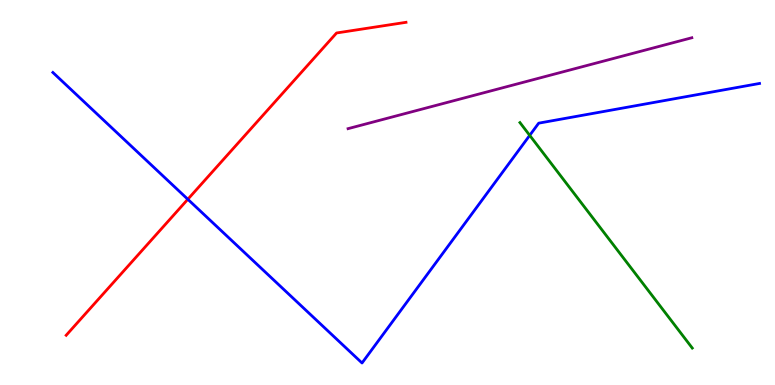[{'lines': ['blue', 'red'], 'intersections': [{'x': 2.42, 'y': 4.82}]}, {'lines': ['green', 'red'], 'intersections': []}, {'lines': ['purple', 'red'], 'intersections': []}, {'lines': ['blue', 'green'], 'intersections': [{'x': 6.83, 'y': 6.48}]}, {'lines': ['blue', 'purple'], 'intersections': []}, {'lines': ['green', 'purple'], 'intersections': []}]